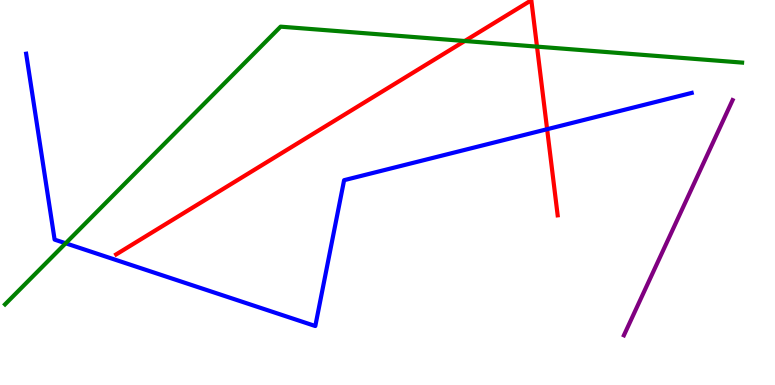[{'lines': ['blue', 'red'], 'intersections': [{'x': 7.06, 'y': 6.64}]}, {'lines': ['green', 'red'], 'intersections': [{'x': 6.0, 'y': 8.94}, {'x': 6.93, 'y': 8.79}]}, {'lines': ['purple', 'red'], 'intersections': []}, {'lines': ['blue', 'green'], 'intersections': [{'x': 0.847, 'y': 3.68}]}, {'lines': ['blue', 'purple'], 'intersections': []}, {'lines': ['green', 'purple'], 'intersections': []}]